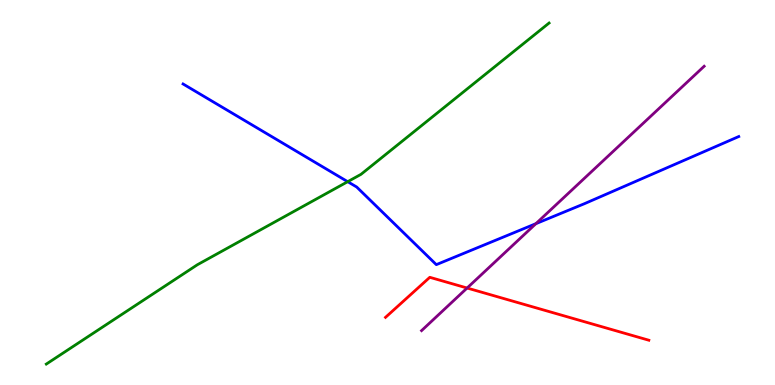[{'lines': ['blue', 'red'], 'intersections': []}, {'lines': ['green', 'red'], 'intersections': []}, {'lines': ['purple', 'red'], 'intersections': [{'x': 6.03, 'y': 2.52}]}, {'lines': ['blue', 'green'], 'intersections': [{'x': 4.49, 'y': 5.28}]}, {'lines': ['blue', 'purple'], 'intersections': [{'x': 6.91, 'y': 4.19}]}, {'lines': ['green', 'purple'], 'intersections': []}]